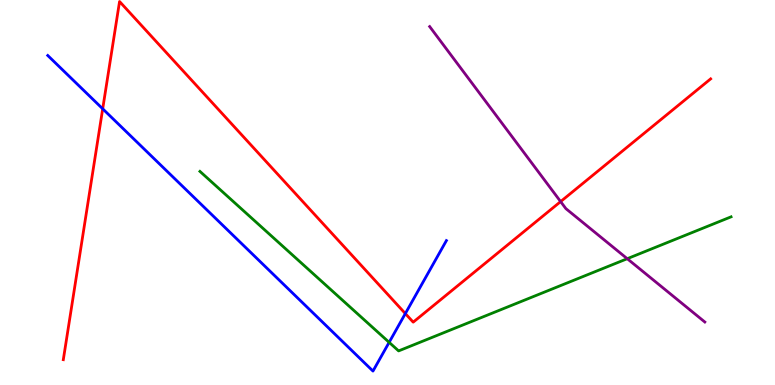[{'lines': ['blue', 'red'], 'intersections': [{'x': 1.33, 'y': 7.17}, {'x': 5.23, 'y': 1.86}]}, {'lines': ['green', 'red'], 'intersections': []}, {'lines': ['purple', 'red'], 'intersections': [{'x': 7.23, 'y': 4.76}]}, {'lines': ['blue', 'green'], 'intersections': [{'x': 5.02, 'y': 1.11}]}, {'lines': ['blue', 'purple'], 'intersections': []}, {'lines': ['green', 'purple'], 'intersections': [{'x': 8.09, 'y': 3.28}]}]